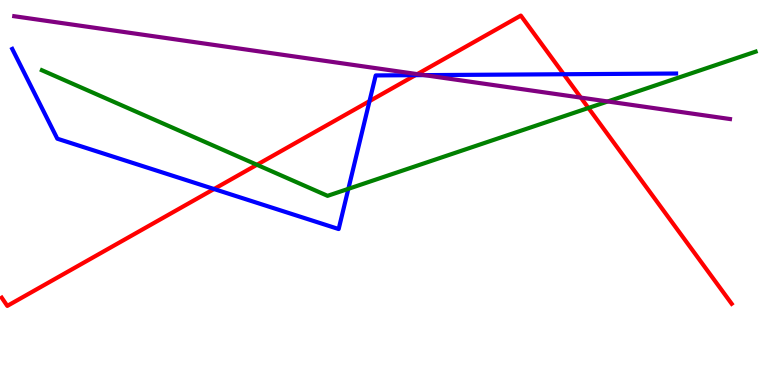[{'lines': ['blue', 'red'], 'intersections': [{'x': 2.76, 'y': 5.09}, {'x': 4.77, 'y': 7.37}, {'x': 5.36, 'y': 8.05}, {'x': 7.27, 'y': 8.07}]}, {'lines': ['green', 'red'], 'intersections': [{'x': 3.32, 'y': 5.72}, {'x': 7.59, 'y': 7.2}]}, {'lines': ['purple', 'red'], 'intersections': [{'x': 5.38, 'y': 8.07}, {'x': 7.49, 'y': 7.46}]}, {'lines': ['blue', 'green'], 'intersections': [{'x': 4.5, 'y': 5.1}]}, {'lines': ['blue', 'purple'], 'intersections': [{'x': 5.47, 'y': 8.05}]}, {'lines': ['green', 'purple'], 'intersections': [{'x': 7.84, 'y': 7.36}]}]